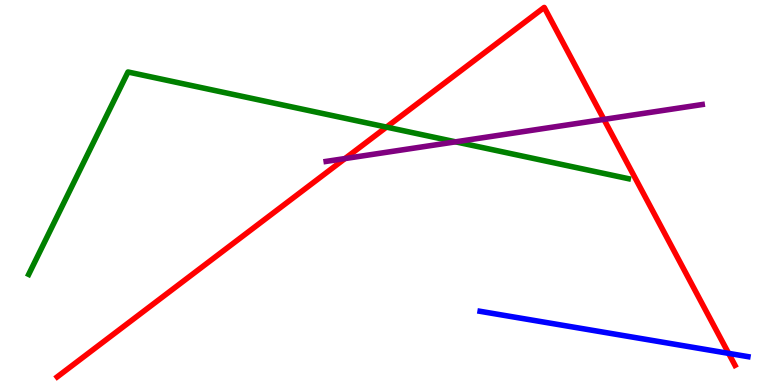[{'lines': ['blue', 'red'], 'intersections': [{'x': 9.4, 'y': 0.822}]}, {'lines': ['green', 'red'], 'intersections': [{'x': 4.99, 'y': 6.7}]}, {'lines': ['purple', 'red'], 'intersections': [{'x': 4.45, 'y': 5.88}, {'x': 7.79, 'y': 6.9}]}, {'lines': ['blue', 'green'], 'intersections': []}, {'lines': ['blue', 'purple'], 'intersections': []}, {'lines': ['green', 'purple'], 'intersections': [{'x': 5.88, 'y': 6.32}]}]